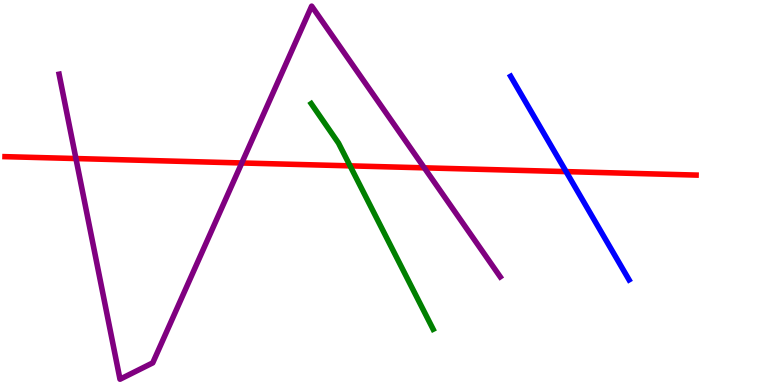[{'lines': ['blue', 'red'], 'intersections': [{'x': 7.3, 'y': 5.54}]}, {'lines': ['green', 'red'], 'intersections': [{'x': 4.52, 'y': 5.69}]}, {'lines': ['purple', 'red'], 'intersections': [{'x': 0.98, 'y': 5.88}, {'x': 3.12, 'y': 5.77}, {'x': 5.47, 'y': 5.64}]}, {'lines': ['blue', 'green'], 'intersections': []}, {'lines': ['blue', 'purple'], 'intersections': []}, {'lines': ['green', 'purple'], 'intersections': []}]